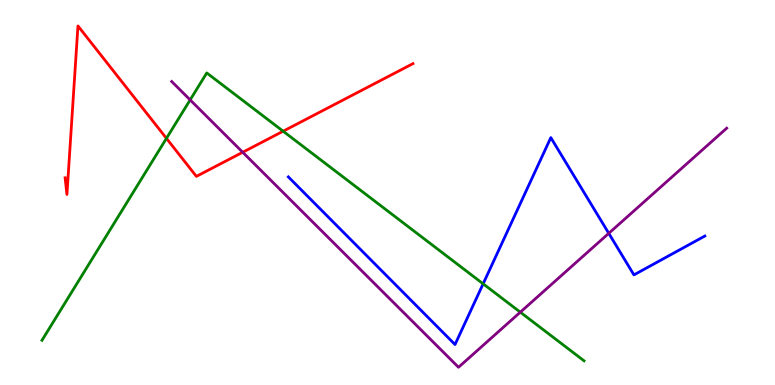[{'lines': ['blue', 'red'], 'intersections': []}, {'lines': ['green', 'red'], 'intersections': [{'x': 2.15, 'y': 6.41}, {'x': 3.65, 'y': 6.59}]}, {'lines': ['purple', 'red'], 'intersections': [{'x': 3.13, 'y': 6.05}]}, {'lines': ['blue', 'green'], 'intersections': [{'x': 6.23, 'y': 2.63}]}, {'lines': ['blue', 'purple'], 'intersections': [{'x': 7.86, 'y': 3.94}]}, {'lines': ['green', 'purple'], 'intersections': [{'x': 2.45, 'y': 7.41}, {'x': 6.71, 'y': 1.89}]}]